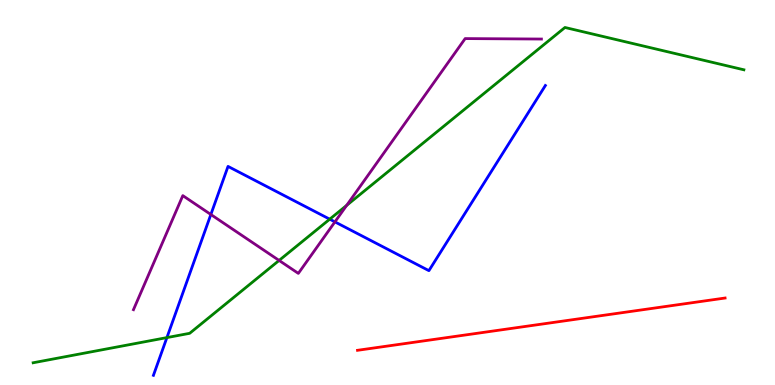[{'lines': ['blue', 'red'], 'intersections': []}, {'lines': ['green', 'red'], 'intersections': []}, {'lines': ['purple', 'red'], 'intersections': []}, {'lines': ['blue', 'green'], 'intersections': [{'x': 2.15, 'y': 1.23}, {'x': 4.25, 'y': 4.31}]}, {'lines': ['blue', 'purple'], 'intersections': [{'x': 2.72, 'y': 4.43}, {'x': 4.32, 'y': 4.24}]}, {'lines': ['green', 'purple'], 'intersections': [{'x': 3.6, 'y': 3.24}, {'x': 4.47, 'y': 4.67}]}]